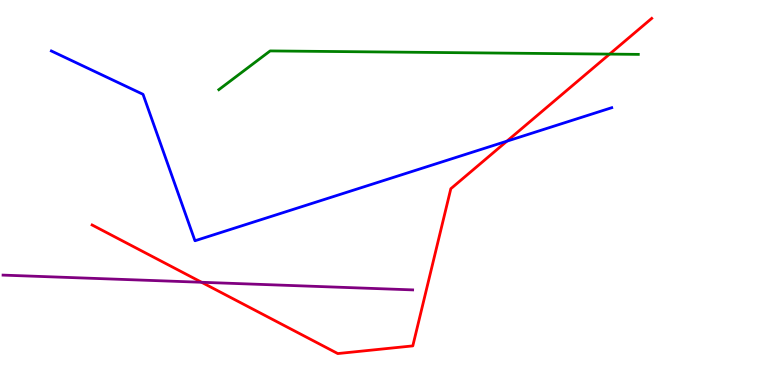[{'lines': ['blue', 'red'], 'intersections': [{'x': 6.54, 'y': 6.33}]}, {'lines': ['green', 'red'], 'intersections': [{'x': 7.87, 'y': 8.59}]}, {'lines': ['purple', 'red'], 'intersections': [{'x': 2.6, 'y': 2.67}]}, {'lines': ['blue', 'green'], 'intersections': []}, {'lines': ['blue', 'purple'], 'intersections': []}, {'lines': ['green', 'purple'], 'intersections': []}]